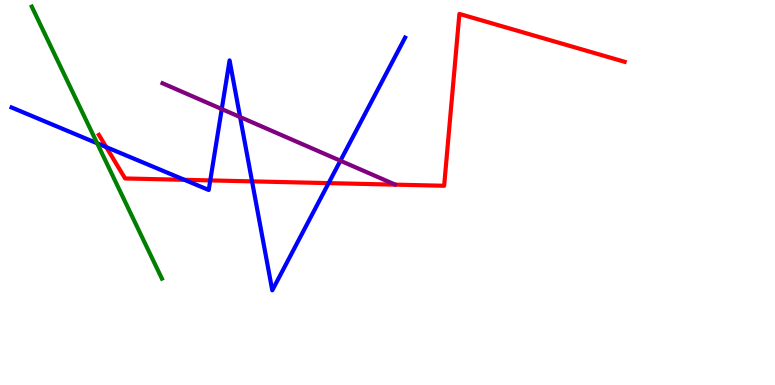[{'lines': ['blue', 'red'], 'intersections': [{'x': 1.37, 'y': 6.18}, {'x': 2.38, 'y': 5.33}, {'x': 2.71, 'y': 5.31}, {'x': 3.25, 'y': 5.29}, {'x': 4.24, 'y': 5.24}]}, {'lines': ['green', 'red'], 'intersections': []}, {'lines': ['purple', 'red'], 'intersections': []}, {'lines': ['blue', 'green'], 'intersections': [{'x': 1.25, 'y': 6.28}]}, {'lines': ['blue', 'purple'], 'intersections': [{'x': 2.86, 'y': 7.17}, {'x': 3.1, 'y': 6.96}, {'x': 4.39, 'y': 5.83}]}, {'lines': ['green', 'purple'], 'intersections': []}]